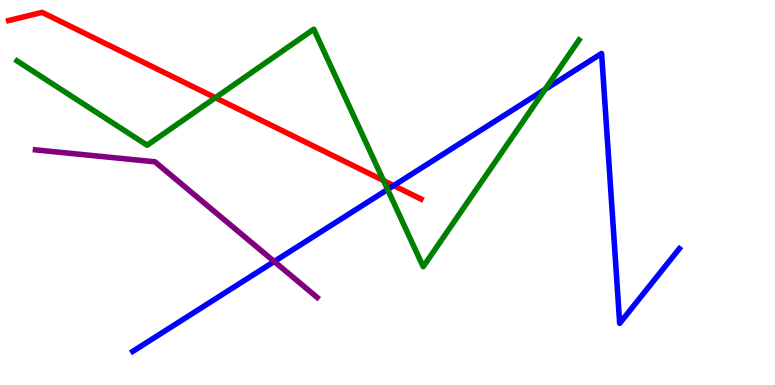[{'lines': ['blue', 'red'], 'intersections': [{'x': 5.08, 'y': 5.18}]}, {'lines': ['green', 'red'], 'intersections': [{'x': 2.78, 'y': 7.46}, {'x': 4.95, 'y': 5.31}]}, {'lines': ['purple', 'red'], 'intersections': []}, {'lines': ['blue', 'green'], 'intersections': [{'x': 5.0, 'y': 5.08}, {'x': 7.03, 'y': 7.68}]}, {'lines': ['blue', 'purple'], 'intersections': [{'x': 3.54, 'y': 3.21}]}, {'lines': ['green', 'purple'], 'intersections': []}]